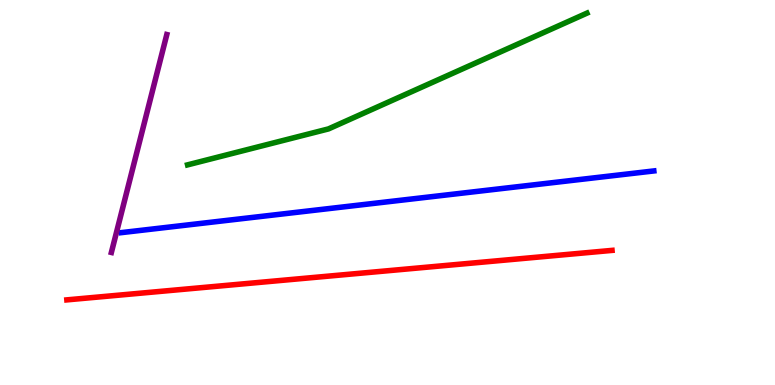[{'lines': ['blue', 'red'], 'intersections': []}, {'lines': ['green', 'red'], 'intersections': []}, {'lines': ['purple', 'red'], 'intersections': []}, {'lines': ['blue', 'green'], 'intersections': []}, {'lines': ['blue', 'purple'], 'intersections': []}, {'lines': ['green', 'purple'], 'intersections': []}]